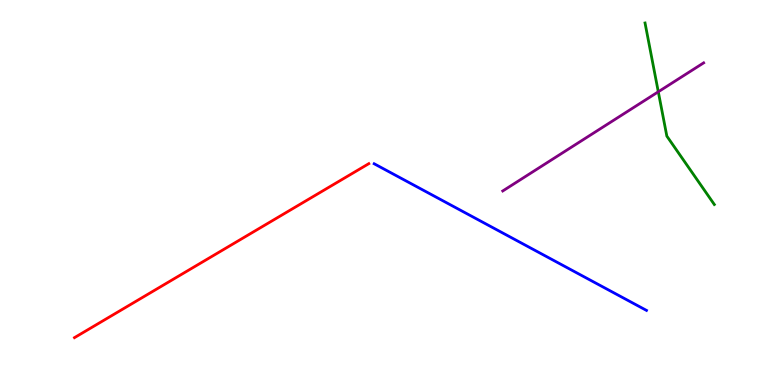[{'lines': ['blue', 'red'], 'intersections': []}, {'lines': ['green', 'red'], 'intersections': []}, {'lines': ['purple', 'red'], 'intersections': []}, {'lines': ['blue', 'green'], 'intersections': []}, {'lines': ['blue', 'purple'], 'intersections': []}, {'lines': ['green', 'purple'], 'intersections': [{'x': 8.49, 'y': 7.62}]}]